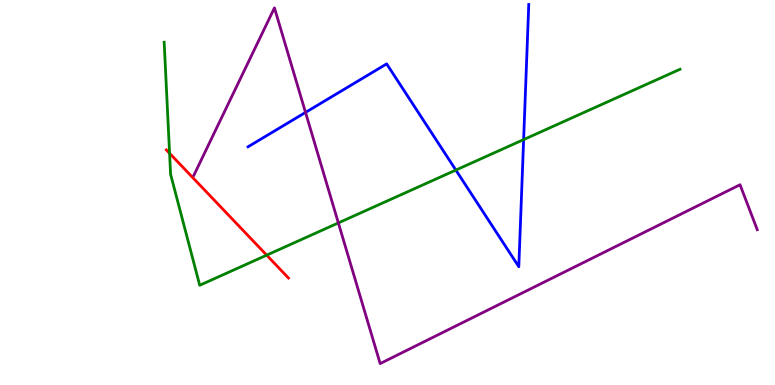[{'lines': ['blue', 'red'], 'intersections': []}, {'lines': ['green', 'red'], 'intersections': [{'x': 2.19, 'y': 6.02}, {'x': 3.44, 'y': 3.37}]}, {'lines': ['purple', 'red'], 'intersections': []}, {'lines': ['blue', 'green'], 'intersections': [{'x': 5.88, 'y': 5.58}, {'x': 6.76, 'y': 6.37}]}, {'lines': ['blue', 'purple'], 'intersections': [{'x': 3.94, 'y': 7.08}]}, {'lines': ['green', 'purple'], 'intersections': [{'x': 4.37, 'y': 4.21}]}]